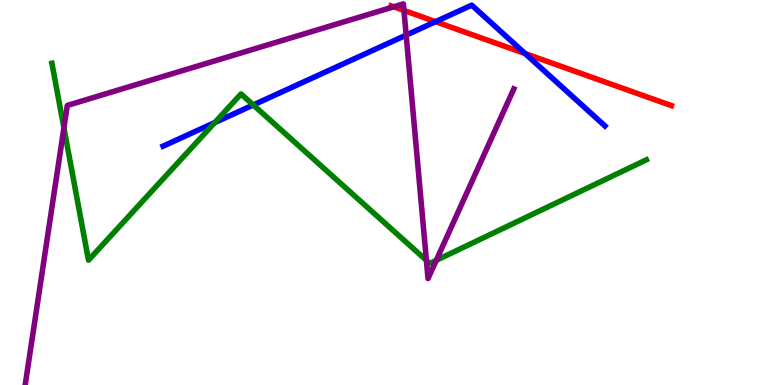[{'lines': ['blue', 'red'], 'intersections': [{'x': 5.62, 'y': 9.44}, {'x': 6.78, 'y': 8.61}]}, {'lines': ['green', 'red'], 'intersections': []}, {'lines': ['purple', 'red'], 'intersections': [{'x': 5.08, 'y': 9.82}, {'x': 5.21, 'y': 9.73}]}, {'lines': ['blue', 'green'], 'intersections': [{'x': 2.77, 'y': 6.82}, {'x': 3.27, 'y': 7.27}]}, {'lines': ['blue', 'purple'], 'intersections': [{'x': 5.24, 'y': 9.09}]}, {'lines': ['green', 'purple'], 'intersections': [{'x': 0.825, 'y': 6.68}, {'x': 5.5, 'y': 3.24}, {'x': 5.63, 'y': 3.24}]}]